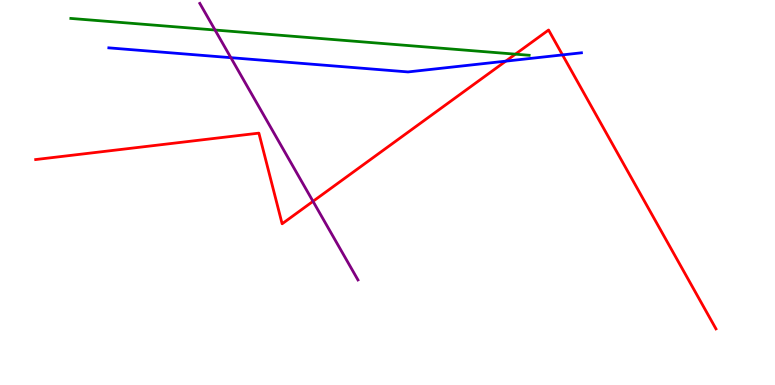[{'lines': ['blue', 'red'], 'intersections': [{'x': 6.53, 'y': 8.41}, {'x': 7.26, 'y': 8.57}]}, {'lines': ['green', 'red'], 'intersections': [{'x': 6.65, 'y': 8.59}]}, {'lines': ['purple', 'red'], 'intersections': [{'x': 4.04, 'y': 4.77}]}, {'lines': ['blue', 'green'], 'intersections': []}, {'lines': ['blue', 'purple'], 'intersections': [{'x': 2.98, 'y': 8.5}]}, {'lines': ['green', 'purple'], 'intersections': [{'x': 2.77, 'y': 9.22}]}]